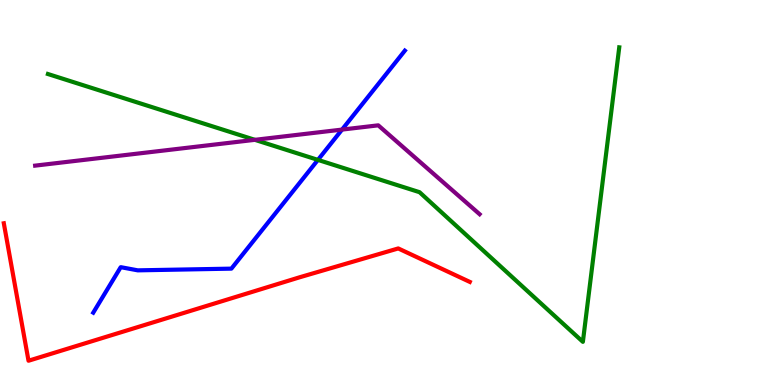[{'lines': ['blue', 'red'], 'intersections': []}, {'lines': ['green', 'red'], 'intersections': []}, {'lines': ['purple', 'red'], 'intersections': []}, {'lines': ['blue', 'green'], 'intersections': [{'x': 4.1, 'y': 5.85}]}, {'lines': ['blue', 'purple'], 'intersections': [{'x': 4.41, 'y': 6.63}]}, {'lines': ['green', 'purple'], 'intersections': [{'x': 3.29, 'y': 6.37}]}]